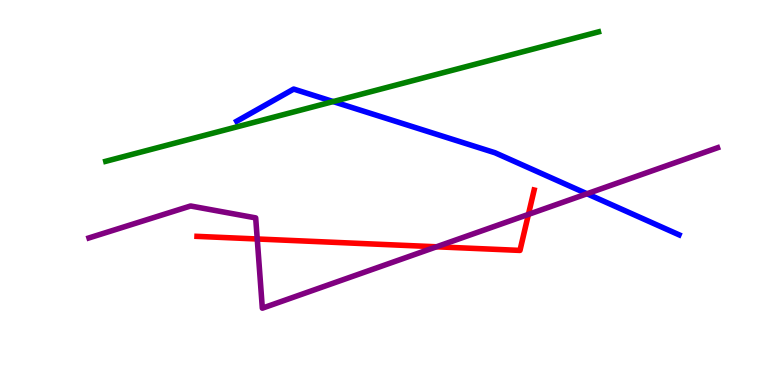[{'lines': ['blue', 'red'], 'intersections': []}, {'lines': ['green', 'red'], 'intersections': []}, {'lines': ['purple', 'red'], 'intersections': [{'x': 3.32, 'y': 3.79}, {'x': 5.63, 'y': 3.59}, {'x': 6.82, 'y': 4.43}]}, {'lines': ['blue', 'green'], 'intersections': [{'x': 4.3, 'y': 7.36}]}, {'lines': ['blue', 'purple'], 'intersections': [{'x': 7.57, 'y': 4.97}]}, {'lines': ['green', 'purple'], 'intersections': []}]